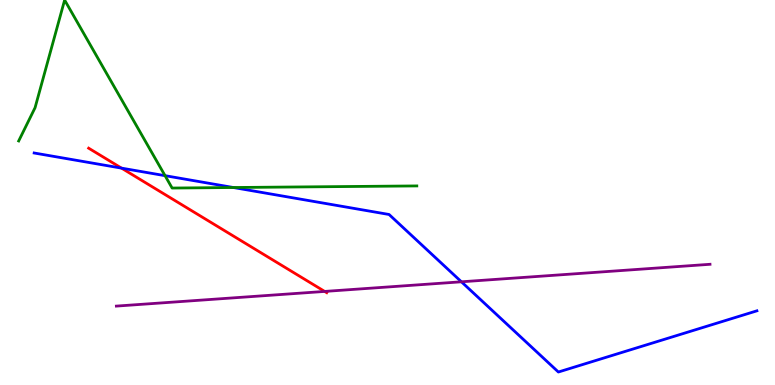[{'lines': ['blue', 'red'], 'intersections': [{'x': 1.57, 'y': 5.63}]}, {'lines': ['green', 'red'], 'intersections': []}, {'lines': ['purple', 'red'], 'intersections': [{'x': 4.19, 'y': 2.43}]}, {'lines': ['blue', 'green'], 'intersections': [{'x': 2.13, 'y': 5.44}, {'x': 3.01, 'y': 5.13}]}, {'lines': ['blue', 'purple'], 'intersections': [{'x': 5.95, 'y': 2.68}]}, {'lines': ['green', 'purple'], 'intersections': []}]